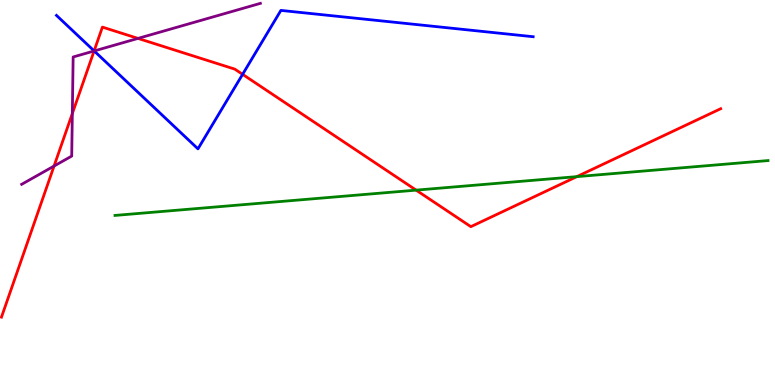[{'lines': ['blue', 'red'], 'intersections': [{'x': 1.21, 'y': 8.68}, {'x': 3.13, 'y': 8.07}]}, {'lines': ['green', 'red'], 'intersections': [{'x': 5.37, 'y': 5.06}, {'x': 7.44, 'y': 5.41}]}, {'lines': ['purple', 'red'], 'intersections': [{'x': 0.697, 'y': 5.69}, {'x': 0.933, 'y': 7.05}, {'x': 1.21, 'y': 8.68}, {'x': 1.78, 'y': 9.0}]}, {'lines': ['blue', 'green'], 'intersections': []}, {'lines': ['blue', 'purple'], 'intersections': [{'x': 1.22, 'y': 8.68}]}, {'lines': ['green', 'purple'], 'intersections': []}]